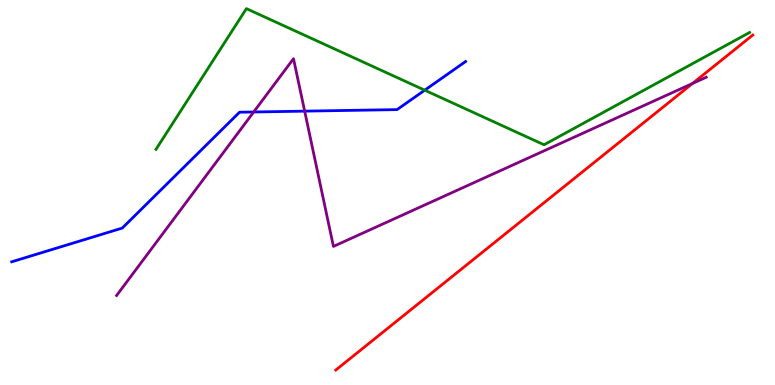[{'lines': ['blue', 'red'], 'intersections': []}, {'lines': ['green', 'red'], 'intersections': []}, {'lines': ['purple', 'red'], 'intersections': [{'x': 8.94, 'y': 7.83}]}, {'lines': ['blue', 'green'], 'intersections': [{'x': 5.48, 'y': 7.66}]}, {'lines': ['blue', 'purple'], 'intersections': [{'x': 3.27, 'y': 7.09}, {'x': 3.93, 'y': 7.11}]}, {'lines': ['green', 'purple'], 'intersections': []}]